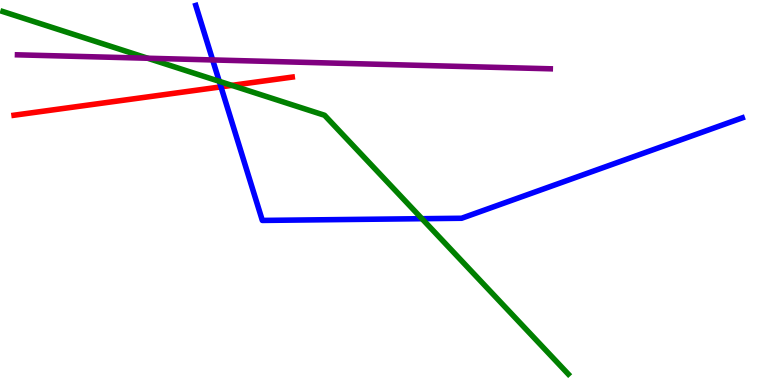[{'lines': ['blue', 'red'], 'intersections': [{'x': 2.85, 'y': 7.74}]}, {'lines': ['green', 'red'], 'intersections': [{'x': 2.99, 'y': 7.78}]}, {'lines': ['purple', 'red'], 'intersections': []}, {'lines': ['blue', 'green'], 'intersections': [{'x': 2.83, 'y': 7.89}, {'x': 5.44, 'y': 4.32}]}, {'lines': ['blue', 'purple'], 'intersections': [{'x': 2.74, 'y': 8.44}]}, {'lines': ['green', 'purple'], 'intersections': [{'x': 1.91, 'y': 8.49}]}]